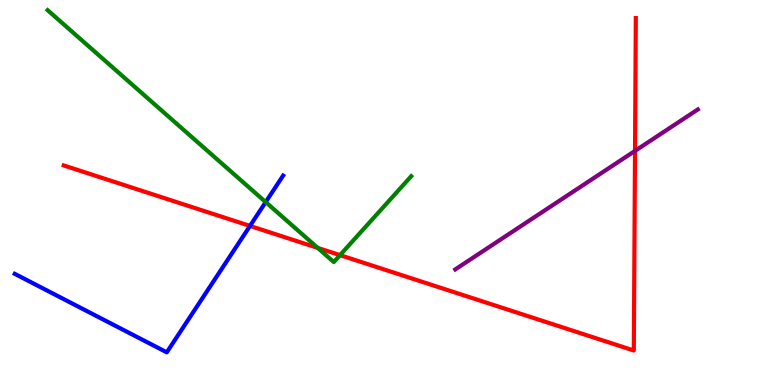[{'lines': ['blue', 'red'], 'intersections': [{'x': 3.23, 'y': 4.13}]}, {'lines': ['green', 'red'], 'intersections': [{'x': 4.1, 'y': 3.56}, {'x': 4.39, 'y': 3.37}]}, {'lines': ['purple', 'red'], 'intersections': [{'x': 8.19, 'y': 6.08}]}, {'lines': ['blue', 'green'], 'intersections': [{'x': 3.43, 'y': 4.75}]}, {'lines': ['blue', 'purple'], 'intersections': []}, {'lines': ['green', 'purple'], 'intersections': []}]